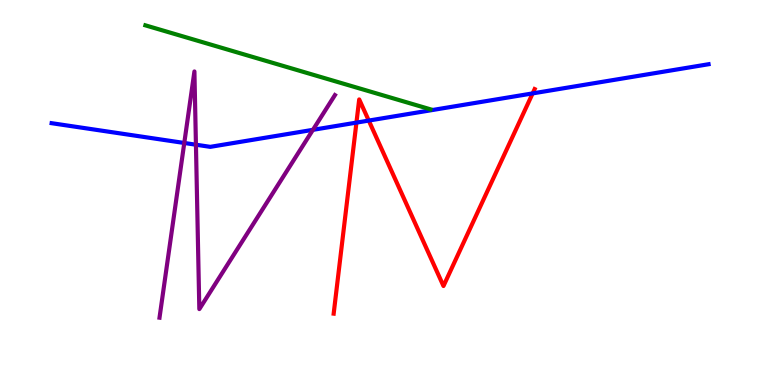[{'lines': ['blue', 'red'], 'intersections': [{'x': 4.6, 'y': 6.82}, {'x': 4.76, 'y': 6.87}, {'x': 6.87, 'y': 7.57}]}, {'lines': ['green', 'red'], 'intersections': []}, {'lines': ['purple', 'red'], 'intersections': []}, {'lines': ['blue', 'green'], 'intersections': []}, {'lines': ['blue', 'purple'], 'intersections': [{'x': 2.38, 'y': 6.29}, {'x': 2.53, 'y': 6.24}, {'x': 4.04, 'y': 6.63}]}, {'lines': ['green', 'purple'], 'intersections': []}]